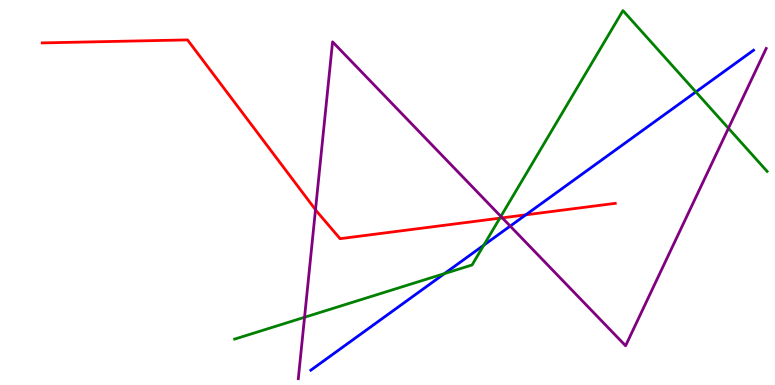[{'lines': ['blue', 'red'], 'intersections': [{'x': 6.78, 'y': 4.42}]}, {'lines': ['green', 'red'], 'intersections': [{'x': 6.45, 'y': 4.33}]}, {'lines': ['purple', 'red'], 'intersections': [{'x': 4.07, 'y': 4.55}, {'x': 6.48, 'y': 4.34}]}, {'lines': ['blue', 'green'], 'intersections': [{'x': 5.74, 'y': 2.89}, {'x': 6.24, 'y': 3.63}, {'x': 8.98, 'y': 7.61}]}, {'lines': ['blue', 'purple'], 'intersections': [{'x': 6.58, 'y': 4.13}]}, {'lines': ['green', 'purple'], 'intersections': [{'x': 3.93, 'y': 1.76}, {'x': 6.46, 'y': 4.38}, {'x': 9.4, 'y': 6.67}]}]